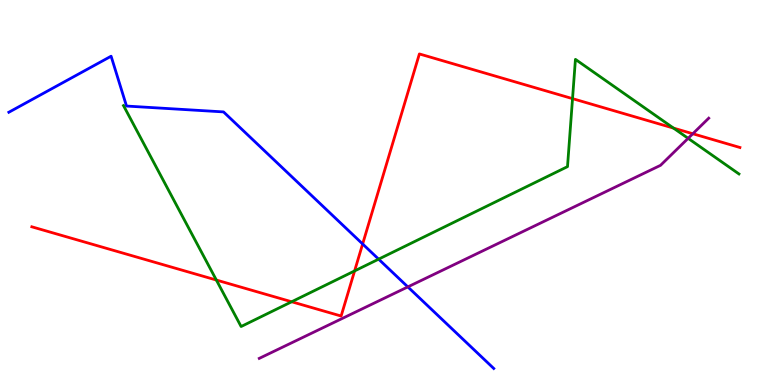[{'lines': ['blue', 'red'], 'intersections': [{'x': 4.68, 'y': 3.66}]}, {'lines': ['green', 'red'], 'intersections': [{'x': 2.79, 'y': 2.73}, {'x': 3.76, 'y': 2.16}, {'x': 4.58, 'y': 2.96}, {'x': 7.39, 'y': 7.44}, {'x': 8.69, 'y': 6.67}]}, {'lines': ['purple', 'red'], 'intersections': [{'x': 8.94, 'y': 6.53}]}, {'lines': ['blue', 'green'], 'intersections': [{'x': 4.89, 'y': 3.27}]}, {'lines': ['blue', 'purple'], 'intersections': [{'x': 5.26, 'y': 2.55}]}, {'lines': ['green', 'purple'], 'intersections': [{'x': 8.88, 'y': 6.41}]}]